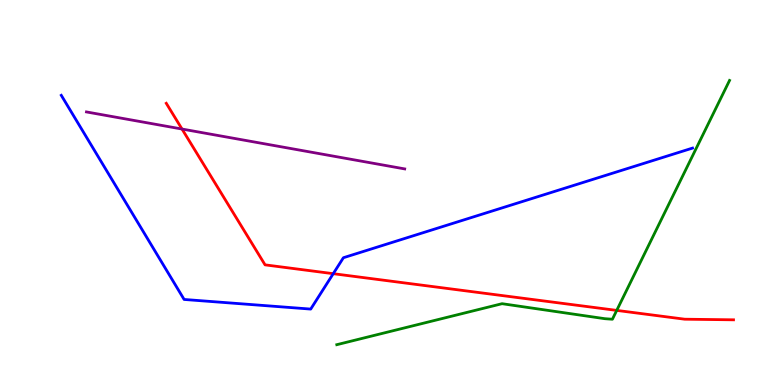[{'lines': ['blue', 'red'], 'intersections': [{'x': 4.3, 'y': 2.89}]}, {'lines': ['green', 'red'], 'intersections': [{'x': 7.96, 'y': 1.94}]}, {'lines': ['purple', 'red'], 'intersections': [{'x': 2.35, 'y': 6.65}]}, {'lines': ['blue', 'green'], 'intersections': []}, {'lines': ['blue', 'purple'], 'intersections': []}, {'lines': ['green', 'purple'], 'intersections': []}]